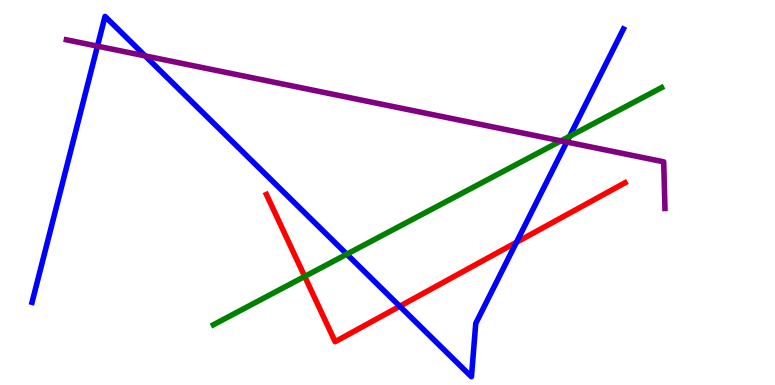[{'lines': ['blue', 'red'], 'intersections': [{'x': 5.16, 'y': 2.05}, {'x': 6.66, 'y': 3.71}]}, {'lines': ['green', 'red'], 'intersections': [{'x': 3.93, 'y': 2.82}]}, {'lines': ['purple', 'red'], 'intersections': []}, {'lines': ['blue', 'green'], 'intersections': [{'x': 4.47, 'y': 3.4}, {'x': 7.35, 'y': 6.46}]}, {'lines': ['blue', 'purple'], 'intersections': [{'x': 1.26, 'y': 8.8}, {'x': 1.87, 'y': 8.55}, {'x': 7.31, 'y': 6.31}]}, {'lines': ['green', 'purple'], 'intersections': [{'x': 7.24, 'y': 6.34}]}]